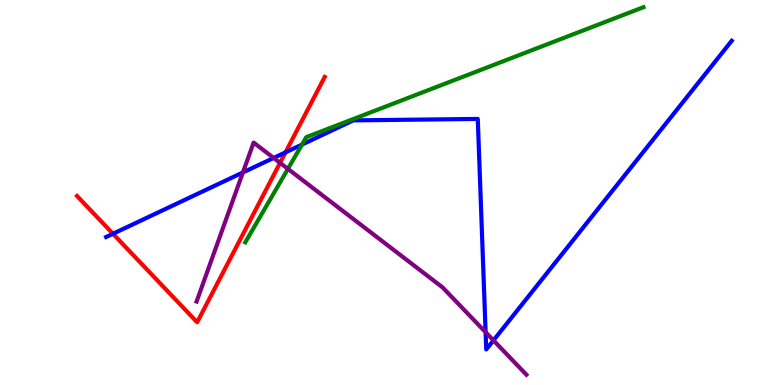[{'lines': ['blue', 'red'], 'intersections': [{'x': 1.46, 'y': 3.93}, {'x': 3.68, 'y': 6.04}]}, {'lines': ['green', 'red'], 'intersections': []}, {'lines': ['purple', 'red'], 'intersections': [{'x': 3.61, 'y': 5.77}]}, {'lines': ['blue', 'green'], 'intersections': [{'x': 3.9, 'y': 6.24}]}, {'lines': ['blue', 'purple'], 'intersections': [{'x': 3.13, 'y': 5.52}, {'x': 3.53, 'y': 5.9}, {'x': 6.27, 'y': 1.37}, {'x': 6.37, 'y': 1.16}]}, {'lines': ['green', 'purple'], 'intersections': [{'x': 3.71, 'y': 5.61}]}]